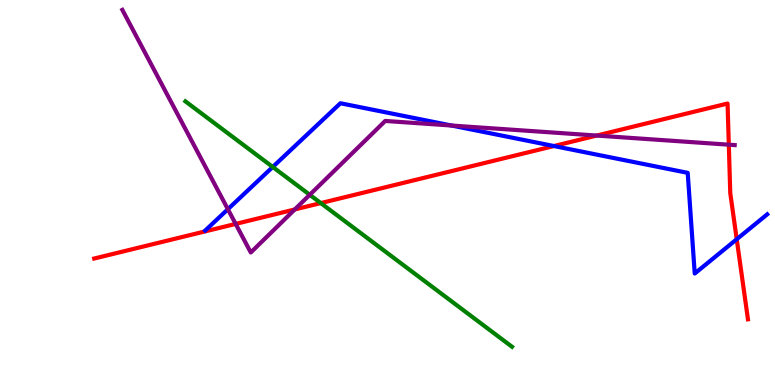[{'lines': ['blue', 'red'], 'intersections': [{'x': 7.15, 'y': 6.21}, {'x': 9.51, 'y': 3.79}]}, {'lines': ['green', 'red'], 'intersections': [{'x': 4.14, 'y': 4.73}]}, {'lines': ['purple', 'red'], 'intersections': [{'x': 3.04, 'y': 4.18}, {'x': 3.8, 'y': 4.56}, {'x': 7.7, 'y': 6.48}, {'x': 9.4, 'y': 6.24}]}, {'lines': ['blue', 'green'], 'intersections': [{'x': 3.52, 'y': 5.66}]}, {'lines': ['blue', 'purple'], 'intersections': [{'x': 2.94, 'y': 4.57}, {'x': 5.83, 'y': 6.74}]}, {'lines': ['green', 'purple'], 'intersections': [{'x': 4.0, 'y': 4.94}]}]